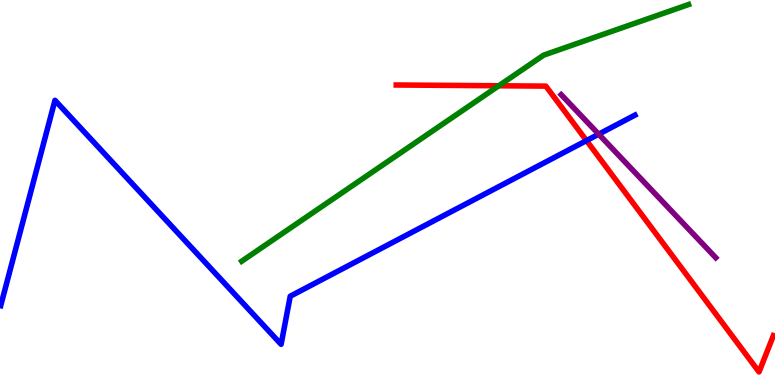[{'lines': ['blue', 'red'], 'intersections': [{'x': 7.57, 'y': 6.35}]}, {'lines': ['green', 'red'], 'intersections': [{'x': 6.44, 'y': 7.77}]}, {'lines': ['purple', 'red'], 'intersections': []}, {'lines': ['blue', 'green'], 'intersections': []}, {'lines': ['blue', 'purple'], 'intersections': [{'x': 7.72, 'y': 6.51}]}, {'lines': ['green', 'purple'], 'intersections': []}]